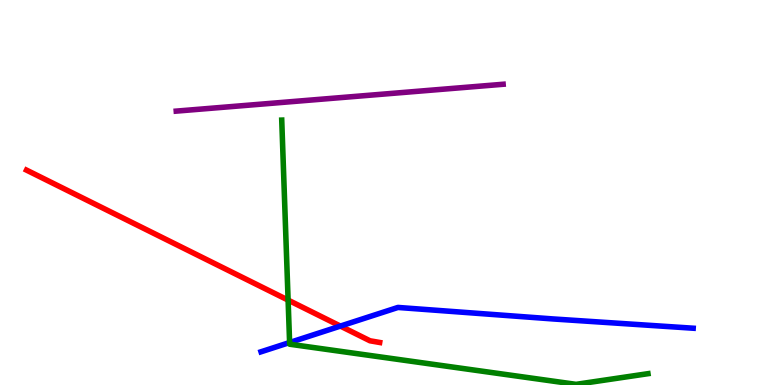[{'lines': ['blue', 'red'], 'intersections': [{'x': 4.39, 'y': 1.53}]}, {'lines': ['green', 'red'], 'intersections': [{'x': 3.72, 'y': 2.21}]}, {'lines': ['purple', 'red'], 'intersections': []}, {'lines': ['blue', 'green'], 'intersections': [{'x': 3.74, 'y': 1.1}]}, {'lines': ['blue', 'purple'], 'intersections': []}, {'lines': ['green', 'purple'], 'intersections': []}]